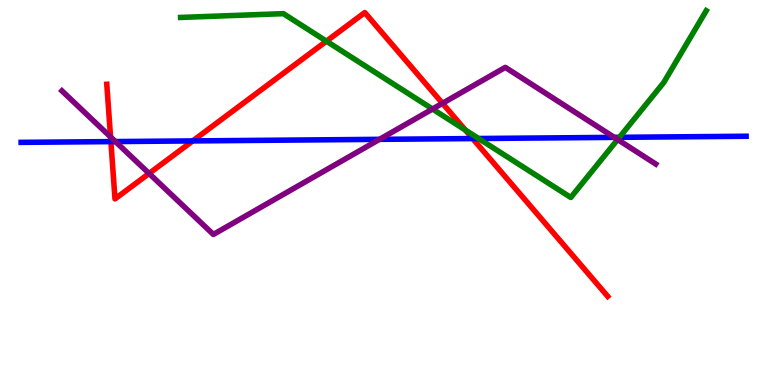[{'lines': ['blue', 'red'], 'intersections': [{'x': 1.43, 'y': 6.32}, {'x': 2.49, 'y': 6.34}, {'x': 6.1, 'y': 6.4}]}, {'lines': ['green', 'red'], 'intersections': [{'x': 4.21, 'y': 8.93}, {'x': 6.0, 'y': 6.62}]}, {'lines': ['purple', 'red'], 'intersections': [{'x': 1.43, 'y': 6.44}, {'x': 1.92, 'y': 5.49}, {'x': 5.71, 'y': 7.32}]}, {'lines': ['blue', 'green'], 'intersections': [{'x': 6.18, 'y': 6.4}, {'x': 7.99, 'y': 6.43}]}, {'lines': ['blue', 'purple'], 'intersections': [{'x': 1.49, 'y': 6.32}, {'x': 4.9, 'y': 6.38}, {'x': 7.93, 'y': 6.43}]}, {'lines': ['green', 'purple'], 'intersections': [{'x': 5.58, 'y': 7.17}, {'x': 7.97, 'y': 6.38}]}]